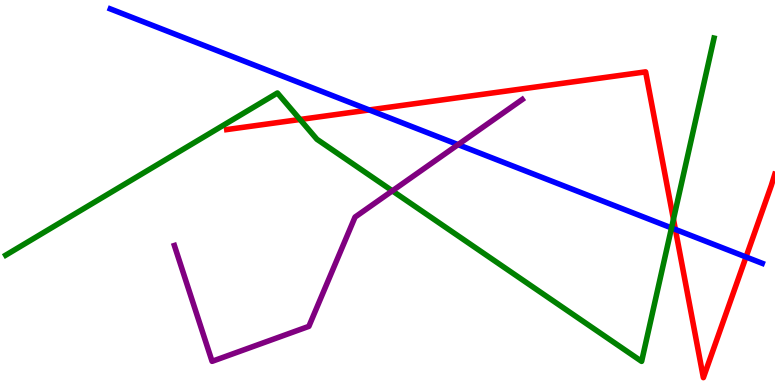[{'lines': ['blue', 'red'], 'intersections': [{'x': 4.76, 'y': 7.14}, {'x': 8.71, 'y': 4.04}, {'x': 9.63, 'y': 3.32}]}, {'lines': ['green', 'red'], 'intersections': [{'x': 3.87, 'y': 6.9}, {'x': 8.69, 'y': 4.31}]}, {'lines': ['purple', 'red'], 'intersections': []}, {'lines': ['blue', 'green'], 'intersections': [{'x': 8.66, 'y': 4.08}]}, {'lines': ['blue', 'purple'], 'intersections': [{'x': 5.91, 'y': 6.24}]}, {'lines': ['green', 'purple'], 'intersections': [{'x': 5.06, 'y': 5.04}]}]